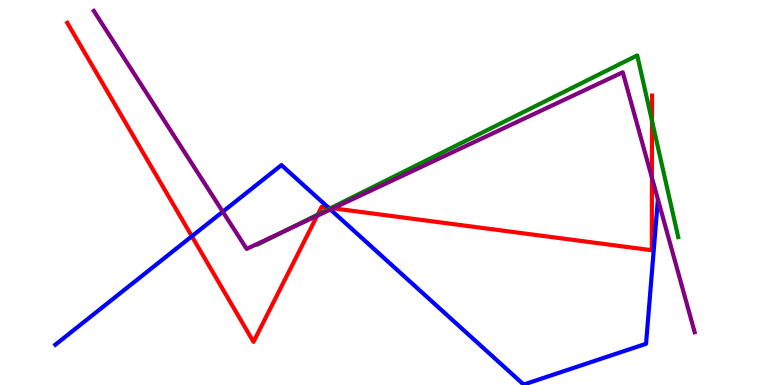[{'lines': ['blue', 'red'], 'intersections': [{'x': 2.48, 'y': 3.86}, {'x': 4.24, 'y': 4.61}]}, {'lines': ['green', 'red'], 'intersections': [{'x': 4.1, 'y': 4.43}, {'x': 4.27, 'y': 4.6}, {'x': 8.41, 'y': 6.86}]}, {'lines': ['purple', 'red'], 'intersections': [{'x': 4.09, 'y': 4.39}, {'x': 4.3, 'y': 4.59}, {'x': 8.41, 'y': 5.38}]}, {'lines': ['blue', 'green'], 'intersections': [{'x': 4.25, 'y': 4.58}]}, {'lines': ['blue', 'purple'], 'intersections': [{'x': 2.87, 'y': 4.5}, {'x': 4.26, 'y': 4.56}]}, {'lines': ['green', 'purple'], 'intersections': [{'x': 3.66, 'y': 3.99}]}]